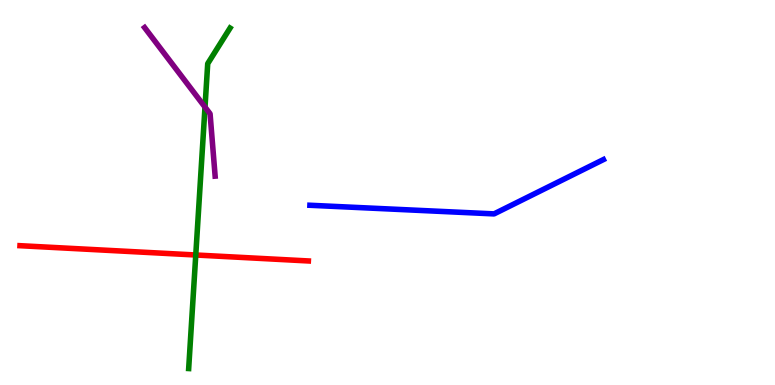[{'lines': ['blue', 'red'], 'intersections': []}, {'lines': ['green', 'red'], 'intersections': [{'x': 2.53, 'y': 3.38}]}, {'lines': ['purple', 'red'], 'intersections': []}, {'lines': ['blue', 'green'], 'intersections': []}, {'lines': ['blue', 'purple'], 'intersections': []}, {'lines': ['green', 'purple'], 'intersections': [{'x': 2.65, 'y': 7.22}]}]